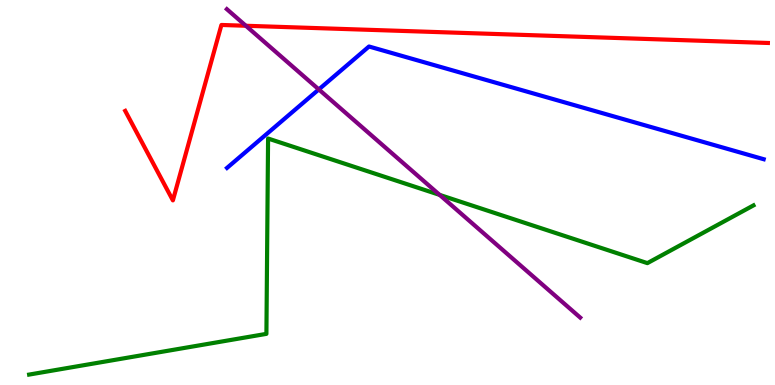[{'lines': ['blue', 'red'], 'intersections': []}, {'lines': ['green', 'red'], 'intersections': []}, {'lines': ['purple', 'red'], 'intersections': [{'x': 3.17, 'y': 9.33}]}, {'lines': ['blue', 'green'], 'intersections': []}, {'lines': ['blue', 'purple'], 'intersections': [{'x': 4.11, 'y': 7.68}]}, {'lines': ['green', 'purple'], 'intersections': [{'x': 5.67, 'y': 4.94}]}]